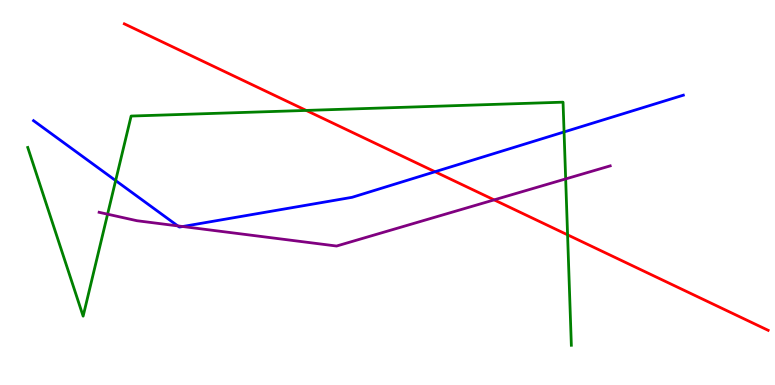[{'lines': ['blue', 'red'], 'intersections': [{'x': 5.61, 'y': 5.54}]}, {'lines': ['green', 'red'], 'intersections': [{'x': 3.95, 'y': 7.13}, {'x': 7.32, 'y': 3.9}]}, {'lines': ['purple', 'red'], 'intersections': [{'x': 6.38, 'y': 4.81}]}, {'lines': ['blue', 'green'], 'intersections': [{'x': 1.49, 'y': 5.31}, {'x': 7.28, 'y': 6.57}]}, {'lines': ['blue', 'purple'], 'intersections': [{'x': 2.29, 'y': 4.13}, {'x': 2.36, 'y': 4.12}]}, {'lines': ['green', 'purple'], 'intersections': [{'x': 1.39, 'y': 4.44}, {'x': 7.3, 'y': 5.35}]}]